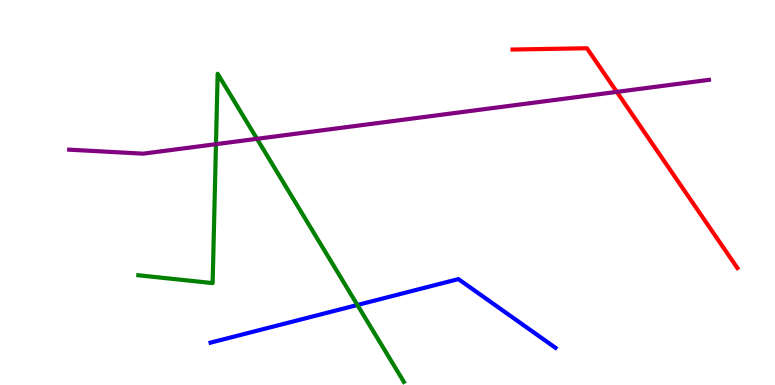[{'lines': ['blue', 'red'], 'intersections': []}, {'lines': ['green', 'red'], 'intersections': []}, {'lines': ['purple', 'red'], 'intersections': [{'x': 7.96, 'y': 7.61}]}, {'lines': ['blue', 'green'], 'intersections': [{'x': 4.61, 'y': 2.08}]}, {'lines': ['blue', 'purple'], 'intersections': []}, {'lines': ['green', 'purple'], 'intersections': [{'x': 2.79, 'y': 6.26}, {'x': 3.32, 'y': 6.39}]}]